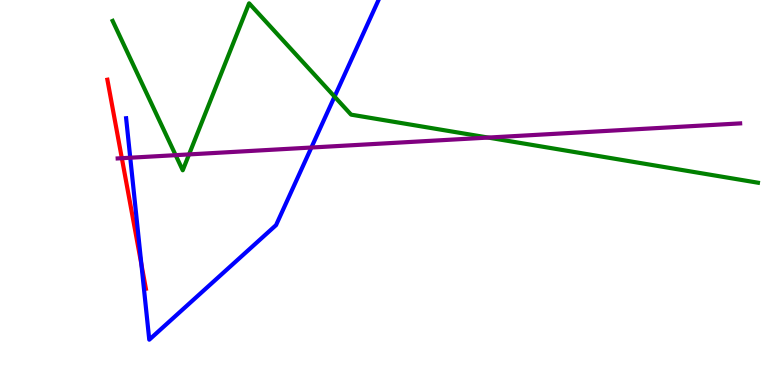[{'lines': ['blue', 'red'], 'intersections': [{'x': 1.82, 'y': 3.13}]}, {'lines': ['green', 'red'], 'intersections': []}, {'lines': ['purple', 'red'], 'intersections': [{'x': 1.57, 'y': 5.89}]}, {'lines': ['blue', 'green'], 'intersections': [{'x': 4.32, 'y': 7.49}]}, {'lines': ['blue', 'purple'], 'intersections': [{'x': 1.68, 'y': 5.9}, {'x': 4.02, 'y': 6.17}]}, {'lines': ['green', 'purple'], 'intersections': [{'x': 2.27, 'y': 5.97}, {'x': 2.44, 'y': 5.99}, {'x': 6.3, 'y': 6.43}]}]